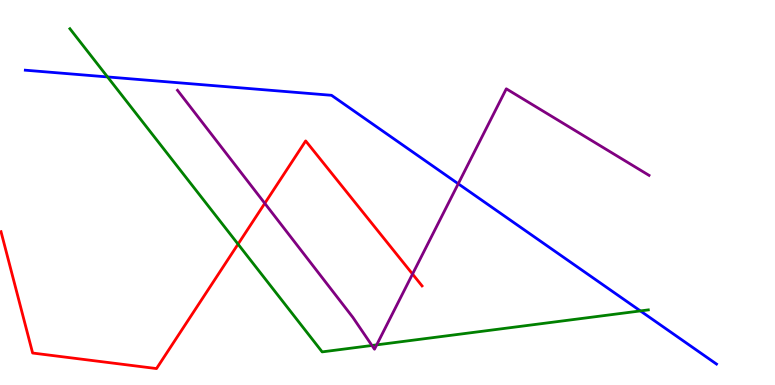[{'lines': ['blue', 'red'], 'intersections': []}, {'lines': ['green', 'red'], 'intersections': [{'x': 3.07, 'y': 3.66}]}, {'lines': ['purple', 'red'], 'intersections': [{'x': 3.42, 'y': 4.72}, {'x': 5.32, 'y': 2.88}]}, {'lines': ['blue', 'green'], 'intersections': [{'x': 1.39, 'y': 8.0}, {'x': 8.26, 'y': 1.92}]}, {'lines': ['blue', 'purple'], 'intersections': [{'x': 5.91, 'y': 5.23}]}, {'lines': ['green', 'purple'], 'intersections': [{'x': 4.8, 'y': 1.03}, {'x': 4.86, 'y': 1.04}]}]